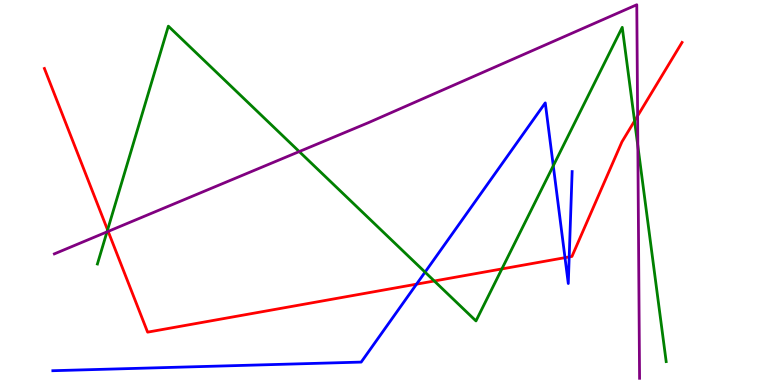[{'lines': ['blue', 'red'], 'intersections': [{'x': 5.37, 'y': 2.62}, {'x': 7.29, 'y': 3.31}, {'x': 7.34, 'y': 3.33}]}, {'lines': ['green', 'red'], 'intersections': [{'x': 1.39, 'y': 4.03}, {'x': 5.6, 'y': 2.7}, {'x': 6.48, 'y': 3.01}, {'x': 8.19, 'y': 6.86}]}, {'lines': ['purple', 'red'], 'intersections': [{'x': 1.4, 'y': 3.99}, {'x': 8.23, 'y': 6.99}]}, {'lines': ['blue', 'green'], 'intersections': [{'x': 5.48, 'y': 2.93}, {'x': 7.14, 'y': 5.69}]}, {'lines': ['blue', 'purple'], 'intersections': []}, {'lines': ['green', 'purple'], 'intersections': [{'x': 1.38, 'y': 3.98}, {'x': 3.86, 'y': 6.06}, {'x': 8.23, 'y': 6.21}]}]